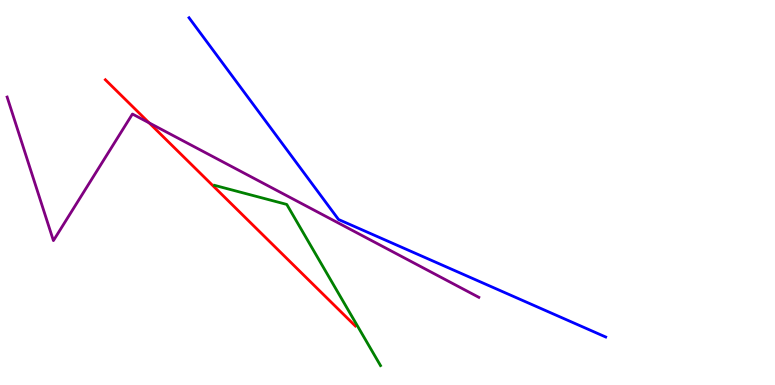[{'lines': ['blue', 'red'], 'intersections': []}, {'lines': ['green', 'red'], 'intersections': []}, {'lines': ['purple', 'red'], 'intersections': [{'x': 1.92, 'y': 6.81}]}, {'lines': ['blue', 'green'], 'intersections': []}, {'lines': ['blue', 'purple'], 'intersections': []}, {'lines': ['green', 'purple'], 'intersections': []}]